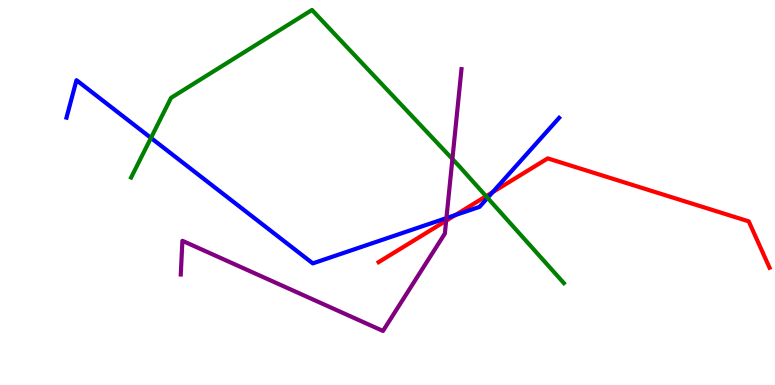[{'lines': ['blue', 'red'], 'intersections': [{'x': 5.88, 'y': 4.41}, {'x': 6.36, 'y': 5.01}]}, {'lines': ['green', 'red'], 'intersections': [{'x': 6.27, 'y': 4.9}]}, {'lines': ['purple', 'red'], 'intersections': [{'x': 5.76, 'y': 4.27}]}, {'lines': ['blue', 'green'], 'intersections': [{'x': 1.95, 'y': 6.42}, {'x': 6.29, 'y': 4.86}]}, {'lines': ['blue', 'purple'], 'intersections': [{'x': 5.76, 'y': 4.34}]}, {'lines': ['green', 'purple'], 'intersections': [{'x': 5.84, 'y': 5.87}]}]